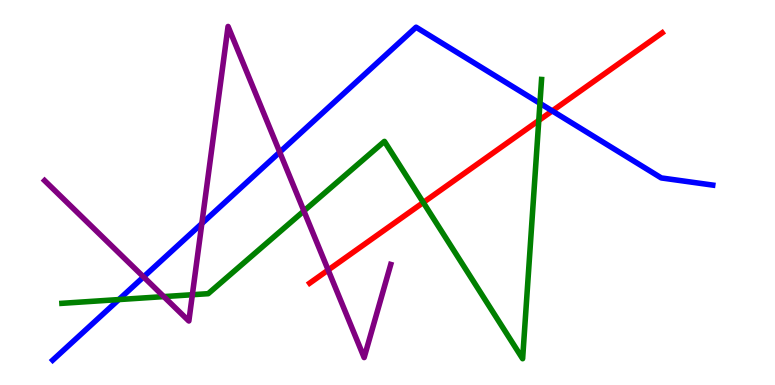[{'lines': ['blue', 'red'], 'intersections': [{'x': 7.13, 'y': 7.12}]}, {'lines': ['green', 'red'], 'intersections': [{'x': 5.46, 'y': 4.74}, {'x': 6.95, 'y': 6.87}]}, {'lines': ['purple', 'red'], 'intersections': [{'x': 4.23, 'y': 2.99}]}, {'lines': ['blue', 'green'], 'intersections': [{'x': 1.53, 'y': 2.22}, {'x': 6.97, 'y': 7.32}]}, {'lines': ['blue', 'purple'], 'intersections': [{'x': 1.85, 'y': 2.81}, {'x': 2.6, 'y': 4.19}, {'x': 3.61, 'y': 6.05}]}, {'lines': ['green', 'purple'], 'intersections': [{'x': 2.11, 'y': 2.3}, {'x': 2.48, 'y': 2.34}, {'x': 3.92, 'y': 4.52}]}]